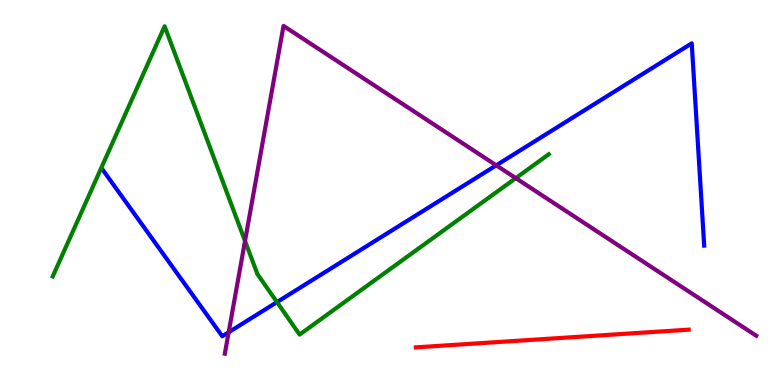[{'lines': ['blue', 'red'], 'intersections': []}, {'lines': ['green', 'red'], 'intersections': []}, {'lines': ['purple', 'red'], 'intersections': []}, {'lines': ['blue', 'green'], 'intersections': [{'x': 3.57, 'y': 2.15}]}, {'lines': ['blue', 'purple'], 'intersections': [{'x': 2.95, 'y': 1.37}, {'x': 6.4, 'y': 5.71}]}, {'lines': ['green', 'purple'], 'intersections': [{'x': 3.16, 'y': 3.74}, {'x': 6.66, 'y': 5.37}]}]